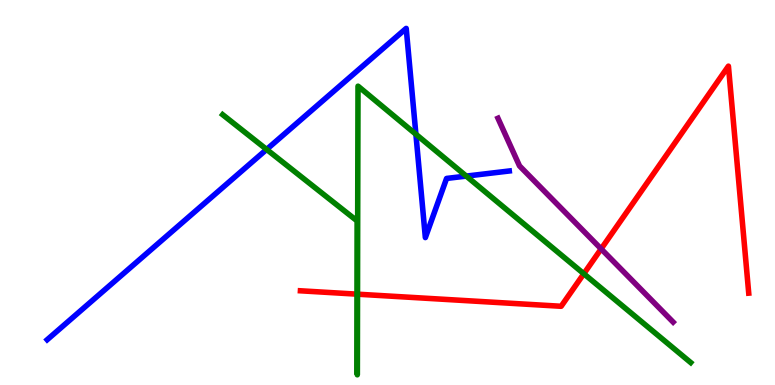[{'lines': ['blue', 'red'], 'intersections': []}, {'lines': ['green', 'red'], 'intersections': [{'x': 4.61, 'y': 2.36}, {'x': 4.61, 'y': 2.36}, {'x': 7.53, 'y': 2.89}]}, {'lines': ['purple', 'red'], 'intersections': [{'x': 7.76, 'y': 3.54}]}, {'lines': ['blue', 'green'], 'intersections': [{'x': 3.44, 'y': 6.12}, {'x': 5.37, 'y': 6.51}, {'x': 6.02, 'y': 5.43}]}, {'lines': ['blue', 'purple'], 'intersections': []}, {'lines': ['green', 'purple'], 'intersections': []}]